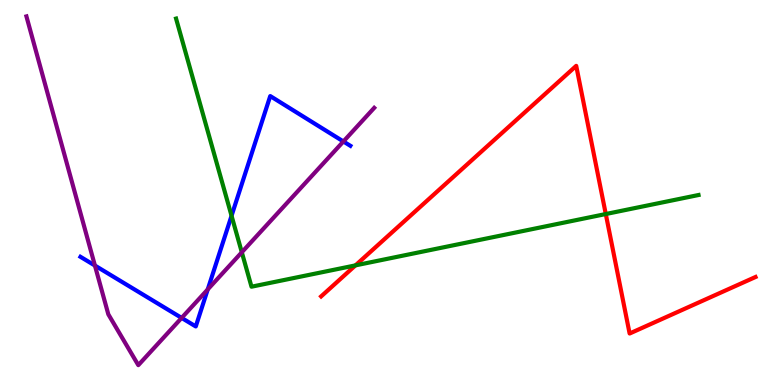[{'lines': ['blue', 'red'], 'intersections': []}, {'lines': ['green', 'red'], 'intersections': [{'x': 4.59, 'y': 3.11}, {'x': 7.82, 'y': 4.44}]}, {'lines': ['purple', 'red'], 'intersections': []}, {'lines': ['blue', 'green'], 'intersections': [{'x': 2.99, 'y': 4.4}]}, {'lines': ['blue', 'purple'], 'intersections': [{'x': 1.22, 'y': 3.1}, {'x': 2.34, 'y': 1.74}, {'x': 2.68, 'y': 2.48}, {'x': 4.43, 'y': 6.33}]}, {'lines': ['green', 'purple'], 'intersections': [{'x': 3.12, 'y': 3.45}]}]